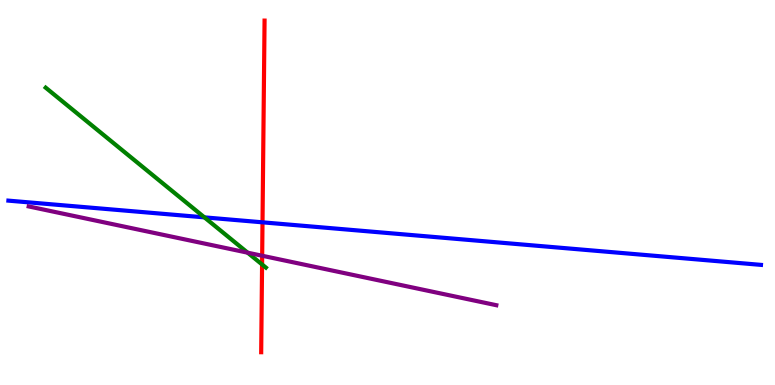[{'lines': ['blue', 'red'], 'intersections': [{'x': 3.39, 'y': 4.23}]}, {'lines': ['green', 'red'], 'intersections': [{'x': 3.38, 'y': 3.13}]}, {'lines': ['purple', 'red'], 'intersections': [{'x': 3.38, 'y': 3.36}]}, {'lines': ['blue', 'green'], 'intersections': [{'x': 2.64, 'y': 4.35}]}, {'lines': ['blue', 'purple'], 'intersections': []}, {'lines': ['green', 'purple'], 'intersections': [{'x': 3.2, 'y': 3.44}]}]